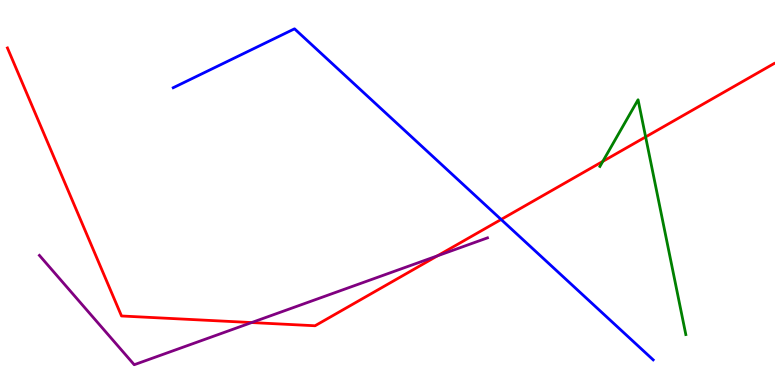[{'lines': ['blue', 'red'], 'intersections': [{'x': 6.47, 'y': 4.3}]}, {'lines': ['green', 'red'], 'intersections': [{'x': 7.78, 'y': 5.81}, {'x': 8.33, 'y': 6.44}]}, {'lines': ['purple', 'red'], 'intersections': [{'x': 3.25, 'y': 1.62}, {'x': 5.64, 'y': 3.36}]}, {'lines': ['blue', 'green'], 'intersections': []}, {'lines': ['blue', 'purple'], 'intersections': []}, {'lines': ['green', 'purple'], 'intersections': []}]